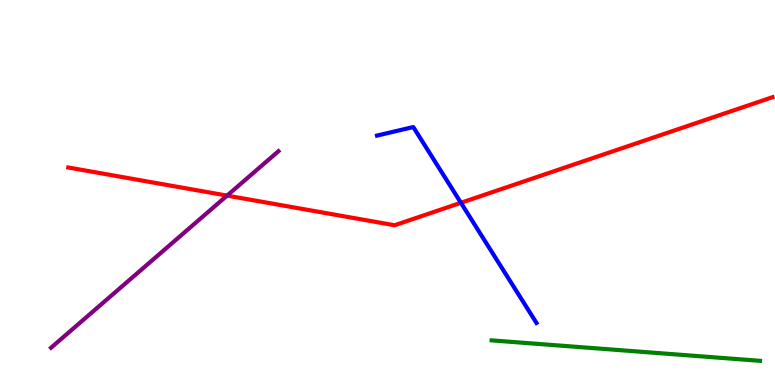[{'lines': ['blue', 'red'], 'intersections': [{'x': 5.95, 'y': 4.73}]}, {'lines': ['green', 'red'], 'intersections': []}, {'lines': ['purple', 'red'], 'intersections': [{'x': 2.93, 'y': 4.92}]}, {'lines': ['blue', 'green'], 'intersections': []}, {'lines': ['blue', 'purple'], 'intersections': []}, {'lines': ['green', 'purple'], 'intersections': []}]